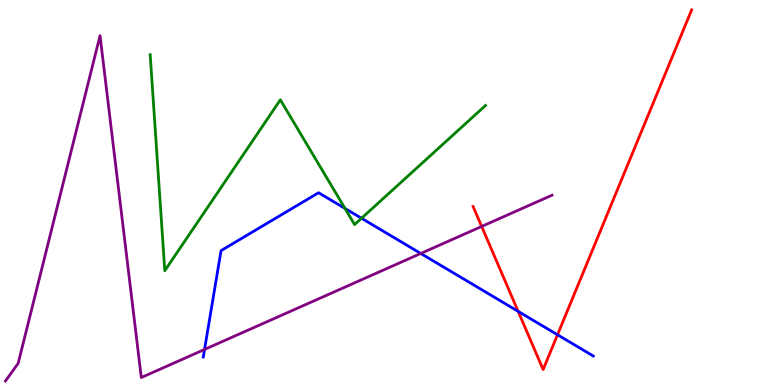[{'lines': ['blue', 'red'], 'intersections': [{'x': 6.69, 'y': 1.91}, {'x': 7.19, 'y': 1.31}]}, {'lines': ['green', 'red'], 'intersections': []}, {'lines': ['purple', 'red'], 'intersections': [{'x': 6.21, 'y': 4.12}]}, {'lines': ['blue', 'green'], 'intersections': [{'x': 4.45, 'y': 4.59}, {'x': 4.66, 'y': 4.33}]}, {'lines': ['blue', 'purple'], 'intersections': [{'x': 2.64, 'y': 0.923}, {'x': 5.43, 'y': 3.42}]}, {'lines': ['green', 'purple'], 'intersections': []}]